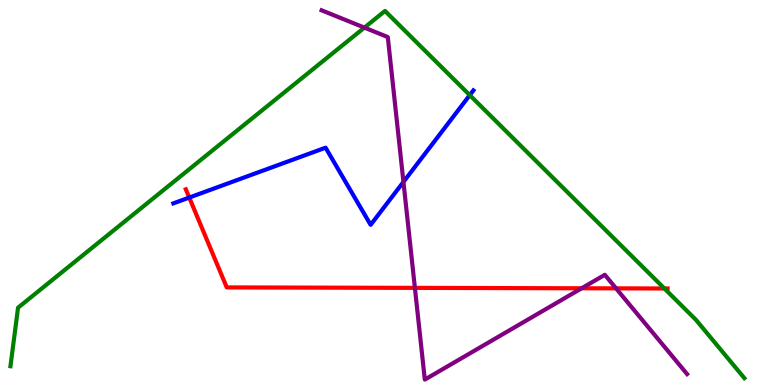[{'lines': ['blue', 'red'], 'intersections': [{'x': 2.44, 'y': 4.87}]}, {'lines': ['green', 'red'], 'intersections': [{'x': 8.57, 'y': 2.51}]}, {'lines': ['purple', 'red'], 'intersections': [{'x': 5.35, 'y': 2.52}, {'x': 7.51, 'y': 2.51}, {'x': 7.95, 'y': 2.51}]}, {'lines': ['blue', 'green'], 'intersections': [{'x': 6.06, 'y': 7.53}]}, {'lines': ['blue', 'purple'], 'intersections': [{'x': 5.21, 'y': 5.27}]}, {'lines': ['green', 'purple'], 'intersections': [{'x': 4.7, 'y': 9.28}]}]